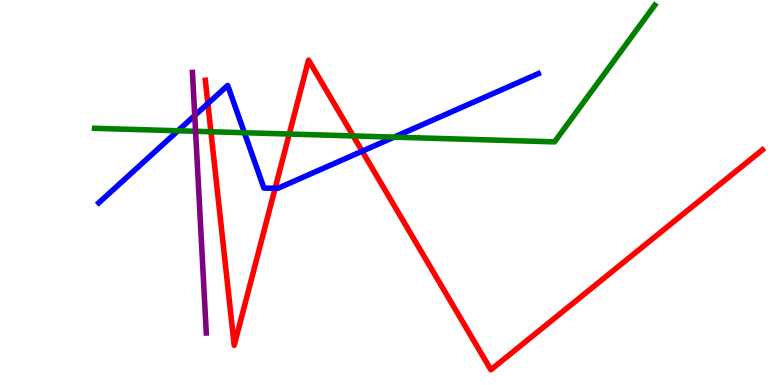[{'lines': ['blue', 'red'], 'intersections': [{'x': 2.68, 'y': 7.31}, {'x': 3.55, 'y': 5.11}, {'x': 4.67, 'y': 6.07}]}, {'lines': ['green', 'red'], 'intersections': [{'x': 2.72, 'y': 6.58}, {'x': 3.73, 'y': 6.52}, {'x': 4.56, 'y': 6.47}]}, {'lines': ['purple', 'red'], 'intersections': []}, {'lines': ['blue', 'green'], 'intersections': [{'x': 2.3, 'y': 6.6}, {'x': 3.15, 'y': 6.55}, {'x': 5.09, 'y': 6.44}]}, {'lines': ['blue', 'purple'], 'intersections': [{'x': 2.51, 'y': 7.0}]}, {'lines': ['green', 'purple'], 'intersections': [{'x': 2.52, 'y': 6.59}]}]